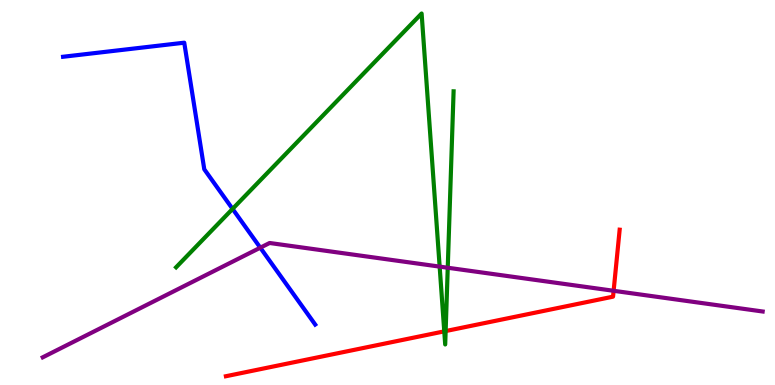[{'lines': ['blue', 'red'], 'intersections': []}, {'lines': ['green', 'red'], 'intersections': [{'x': 5.73, 'y': 1.39}, {'x': 5.75, 'y': 1.4}]}, {'lines': ['purple', 'red'], 'intersections': [{'x': 7.92, 'y': 2.45}]}, {'lines': ['blue', 'green'], 'intersections': [{'x': 3.0, 'y': 4.57}]}, {'lines': ['blue', 'purple'], 'intersections': [{'x': 3.36, 'y': 3.57}]}, {'lines': ['green', 'purple'], 'intersections': [{'x': 5.67, 'y': 3.07}, {'x': 5.78, 'y': 3.05}]}]